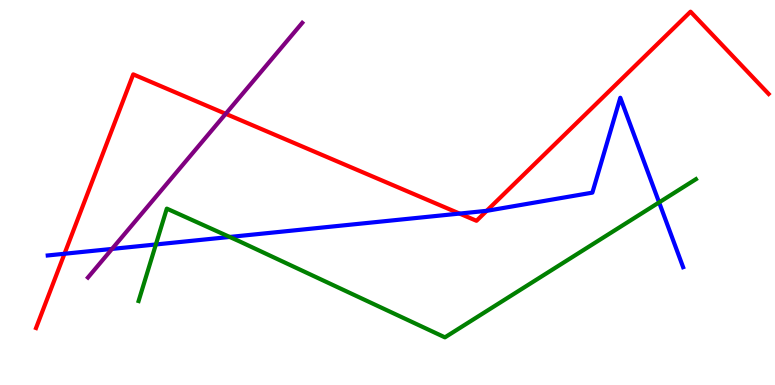[{'lines': ['blue', 'red'], 'intersections': [{'x': 0.832, 'y': 3.41}, {'x': 5.93, 'y': 4.45}, {'x': 6.28, 'y': 4.52}]}, {'lines': ['green', 'red'], 'intersections': []}, {'lines': ['purple', 'red'], 'intersections': [{'x': 2.91, 'y': 7.04}]}, {'lines': ['blue', 'green'], 'intersections': [{'x': 2.01, 'y': 3.65}, {'x': 2.96, 'y': 3.85}, {'x': 8.5, 'y': 4.74}]}, {'lines': ['blue', 'purple'], 'intersections': [{'x': 1.45, 'y': 3.53}]}, {'lines': ['green', 'purple'], 'intersections': []}]